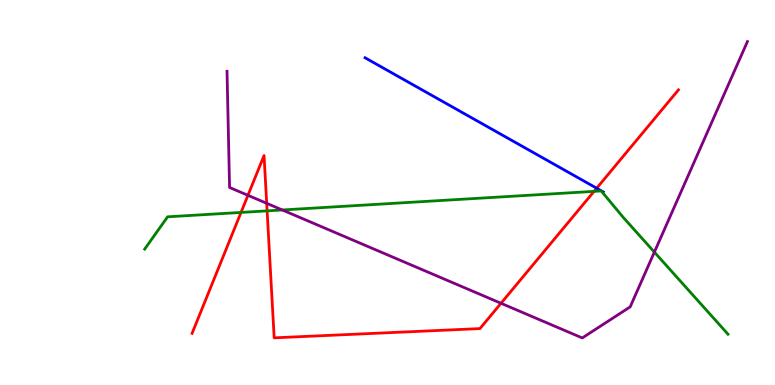[{'lines': ['blue', 'red'], 'intersections': [{'x': 7.7, 'y': 5.11}]}, {'lines': ['green', 'red'], 'intersections': [{'x': 3.11, 'y': 4.48}, {'x': 3.45, 'y': 4.52}, {'x': 7.67, 'y': 5.03}]}, {'lines': ['purple', 'red'], 'intersections': [{'x': 3.2, 'y': 4.93}, {'x': 3.44, 'y': 4.72}, {'x': 6.46, 'y': 2.12}]}, {'lines': ['blue', 'green'], 'intersections': []}, {'lines': ['blue', 'purple'], 'intersections': []}, {'lines': ['green', 'purple'], 'intersections': [{'x': 3.64, 'y': 4.55}, {'x': 8.44, 'y': 3.45}]}]